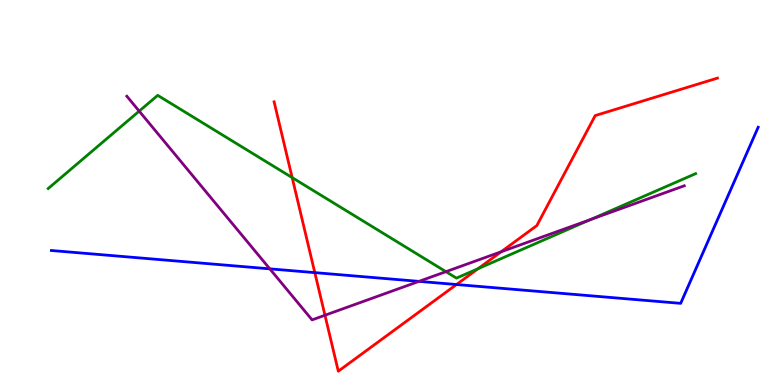[{'lines': ['blue', 'red'], 'intersections': [{'x': 4.06, 'y': 2.92}, {'x': 5.89, 'y': 2.61}]}, {'lines': ['green', 'red'], 'intersections': [{'x': 3.77, 'y': 5.39}, {'x': 6.17, 'y': 3.02}]}, {'lines': ['purple', 'red'], 'intersections': [{'x': 4.19, 'y': 1.81}, {'x': 6.47, 'y': 3.46}]}, {'lines': ['blue', 'green'], 'intersections': []}, {'lines': ['blue', 'purple'], 'intersections': [{'x': 3.48, 'y': 3.02}, {'x': 5.41, 'y': 2.69}]}, {'lines': ['green', 'purple'], 'intersections': [{'x': 1.8, 'y': 7.11}, {'x': 5.75, 'y': 2.94}, {'x': 7.62, 'y': 4.3}]}]